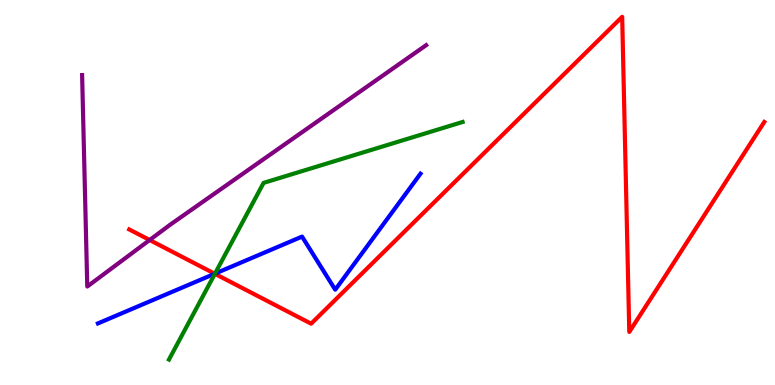[{'lines': ['blue', 'red'], 'intersections': [{'x': 2.77, 'y': 2.89}]}, {'lines': ['green', 'red'], 'intersections': [{'x': 2.77, 'y': 2.89}]}, {'lines': ['purple', 'red'], 'intersections': [{'x': 1.93, 'y': 3.77}]}, {'lines': ['blue', 'green'], 'intersections': [{'x': 2.77, 'y': 2.89}]}, {'lines': ['blue', 'purple'], 'intersections': []}, {'lines': ['green', 'purple'], 'intersections': []}]